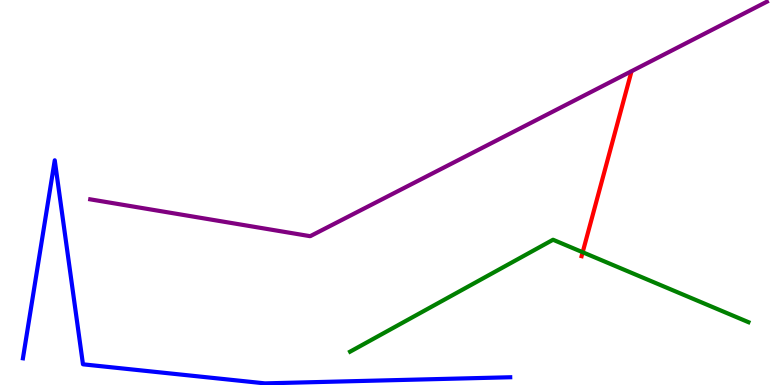[{'lines': ['blue', 'red'], 'intersections': []}, {'lines': ['green', 'red'], 'intersections': [{'x': 7.52, 'y': 3.45}]}, {'lines': ['purple', 'red'], 'intersections': []}, {'lines': ['blue', 'green'], 'intersections': []}, {'lines': ['blue', 'purple'], 'intersections': []}, {'lines': ['green', 'purple'], 'intersections': []}]